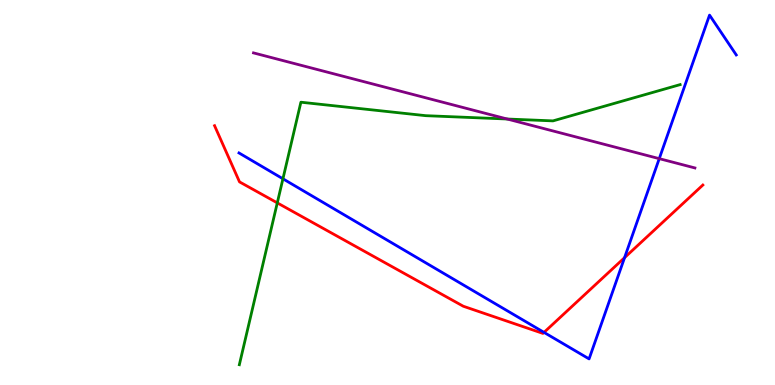[{'lines': ['blue', 'red'], 'intersections': [{'x': 7.02, 'y': 1.37}, {'x': 8.06, 'y': 3.31}]}, {'lines': ['green', 'red'], 'intersections': [{'x': 3.58, 'y': 4.73}]}, {'lines': ['purple', 'red'], 'intersections': []}, {'lines': ['blue', 'green'], 'intersections': [{'x': 3.65, 'y': 5.36}]}, {'lines': ['blue', 'purple'], 'intersections': [{'x': 8.51, 'y': 5.88}]}, {'lines': ['green', 'purple'], 'intersections': [{'x': 6.54, 'y': 6.91}]}]